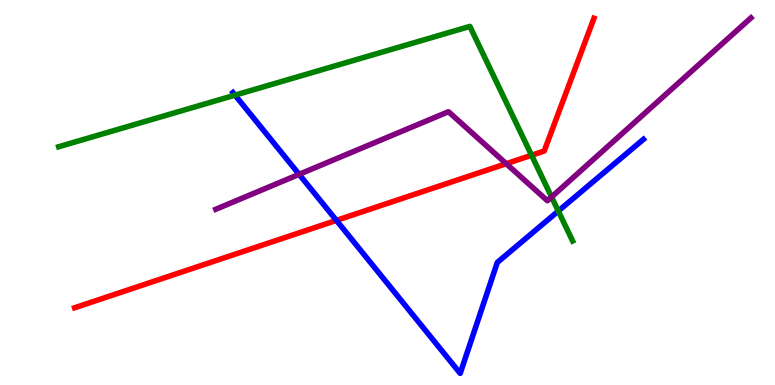[{'lines': ['blue', 'red'], 'intersections': [{'x': 4.34, 'y': 4.28}]}, {'lines': ['green', 'red'], 'intersections': [{'x': 6.86, 'y': 5.97}]}, {'lines': ['purple', 'red'], 'intersections': [{'x': 6.53, 'y': 5.75}]}, {'lines': ['blue', 'green'], 'intersections': [{'x': 3.03, 'y': 7.53}, {'x': 7.2, 'y': 4.52}]}, {'lines': ['blue', 'purple'], 'intersections': [{'x': 3.86, 'y': 5.47}]}, {'lines': ['green', 'purple'], 'intersections': [{'x': 7.12, 'y': 4.88}]}]